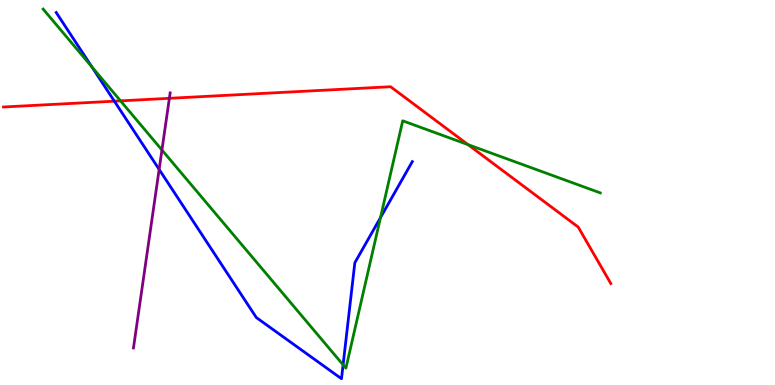[{'lines': ['blue', 'red'], 'intersections': [{'x': 1.48, 'y': 7.37}]}, {'lines': ['green', 'red'], 'intersections': [{'x': 1.56, 'y': 7.38}, {'x': 6.04, 'y': 6.24}]}, {'lines': ['purple', 'red'], 'intersections': [{'x': 2.19, 'y': 7.45}]}, {'lines': ['blue', 'green'], 'intersections': [{'x': 1.19, 'y': 8.26}, {'x': 4.43, 'y': 0.524}, {'x': 4.91, 'y': 4.35}]}, {'lines': ['blue', 'purple'], 'intersections': [{'x': 2.05, 'y': 5.6}]}, {'lines': ['green', 'purple'], 'intersections': [{'x': 2.09, 'y': 6.1}]}]